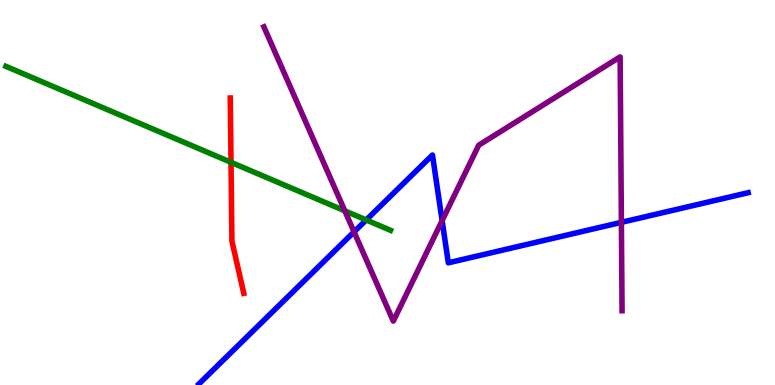[{'lines': ['blue', 'red'], 'intersections': []}, {'lines': ['green', 'red'], 'intersections': [{'x': 2.98, 'y': 5.78}]}, {'lines': ['purple', 'red'], 'intersections': []}, {'lines': ['blue', 'green'], 'intersections': [{'x': 4.73, 'y': 4.29}]}, {'lines': ['blue', 'purple'], 'intersections': [{'x': 4.57, 'y': 3.98}, {'x': 5.7, 'y': 4.27}, {'x': 8.02, 'y': 4.22}]}, {'lines': ['green', 'purple'], 'intersections': [{'x': 4.45, 'y': 4.52}]}]